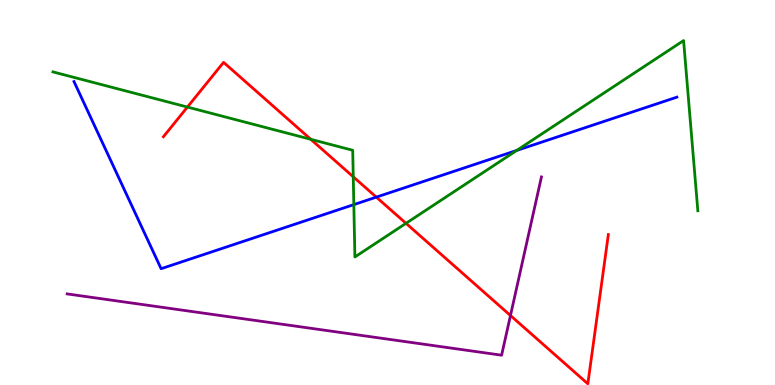[{'lines': ['blue', 'red'], 'intersections': [{'x': 4.86, 'y': 4.88}]}, {'lines': ['green', 'red'], 'intersections': [{'x': 2.42, 'y': 7.22}, {'x': 4.01, 'y': 6.38}, {'x': 4.56, 'y': 5.41}, {'x': 5.24, 'y': 4.2}]}, {'lines': ['purple', 'red'], 'intersections': [{'x': 6.59, 'y': 1.8}]}, {'lines': ['blue', 'green'], 'intersections': [{'x': 4.57, 'y': 4.69}, {'x': 6.67, 'y': 6.09}]}, {'lines': ['blue', 'purple'], 'intersections': []}, {'lines': ['green', 'purple'], 'intersections': []}]